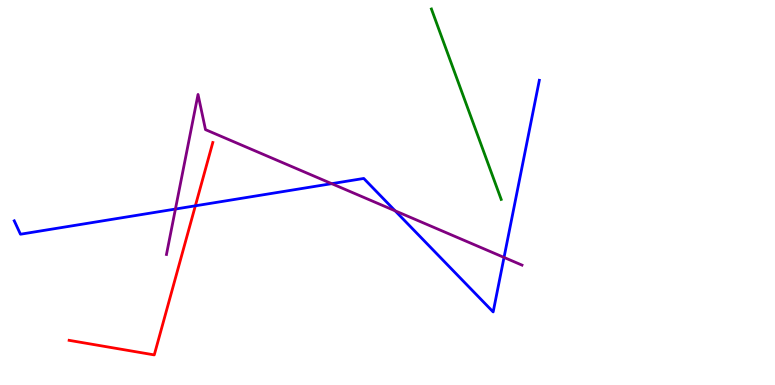[{'lines': ['blue', 'red'], 'intersections': [{'x': 2.52, 'y': 4.65}]}, {'lines': ['green', 'red'], 'intersections': []}, {'lines': ['purple', 'red'], 'intersections': []}, {'lines': ['blue', 'green'], 'intersections': []}, {'lines': ['blue', 'purple'], 'intersections': [{'x': 2.26, 'y': 4.57}, {'x': 4.28, 'y': 5.23}, {'x': 5.1, 'y': 4.52}, {'x': 6.5, 'y': 3.31}]}, {'lines': ['green', 'purple'], 'intersections': []}]